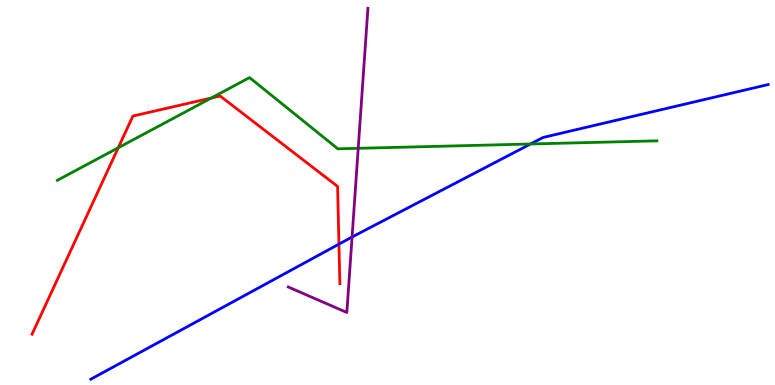[{'lines': ['blue', 'red'], 'intersections': [{'x': 4.37, 'y': 3.66}]}, {'lines': ['green', 'red'], 'intersections': [{'x': 1.53, 'y': 6.16}, {'x': 2.73, 'y': 7.45}]}, {'lines': ['purple', 'red'], 'intersections': []}, {'lines': ['blue', 'green'], 'intersections': [{'x': 6.85, 'y': 6.26}]}, {'lines': ['blue', 'purple'], 'intersections': [{'x': 4.54, 'y': 3.84}]}, {'lines': ['green', 'purple'], 'intersections': [{'x': 4.62, 'y': 6.15}]}]